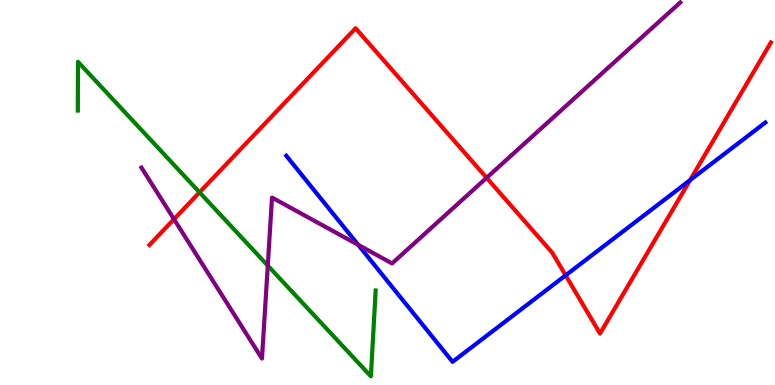[{'lines': ['blue', 'red'], 'intersections': [{'x': 7.3, 'y': 2.85}, {'x': 8.9, 'y': 5.32}]}, {'lines': ['green', 'red'], 'intersections': [{'x': 2.57, 'y': 5.0}]}, {'lines': ['purple', 'red'], 'intersections': [{'x': 2.25, 'y': 4.31}, {'x': 6.28, 'y': 5.38}]}, {'lines': ['blue', 'green'], 'intersections': []}, {'lines': ['blue', 'purple'], 'intersections': [{'x': 4.62, 'y': 3.64}]}, {'lines': ['green', 'purple'], 'intersections': [{'x': 3.46, 'y': 3.1}]}]